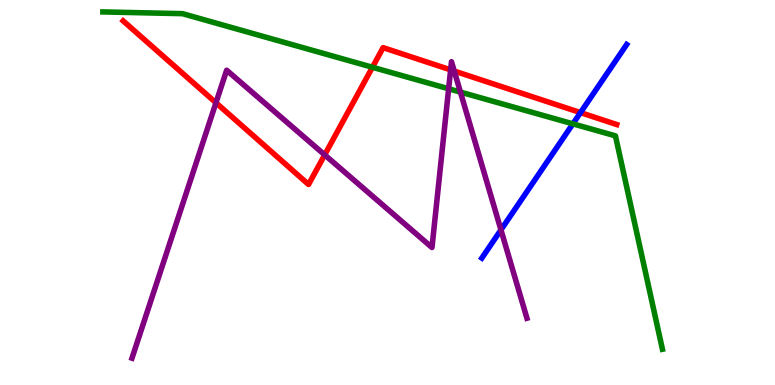[{'lines': ['blue', 'red'], 'intersections': [{'x': 7.49, 'y': 7.08}]}, {'lines': ['green', 'red'], 'intersections': [{'x': 4.81, 'y': 8.25}]}, {'lines': ['purple', 'red'], 'intersections': [{'x': 2.79, 'y': 7.33}, {'x': 4.19, 'y': 5.98}, {'x': 5.81, 'y': 8.19}, {'x': 5.86, 'y': 8.15}]}, {'lines': ['blue', 'green'], 'intersections': [{'x': 7.39, 'y': 6.78}]}, {'lines': ['blue', 'purple'], 'intersections': [{'x': 6.46, 'y': 4.03}]}, {'lines': ['green', 'purple'], 'intersections': [{'x': 5.79, 'y': 7.69}, {'x': 5.94, 'y': 7.61}]}]